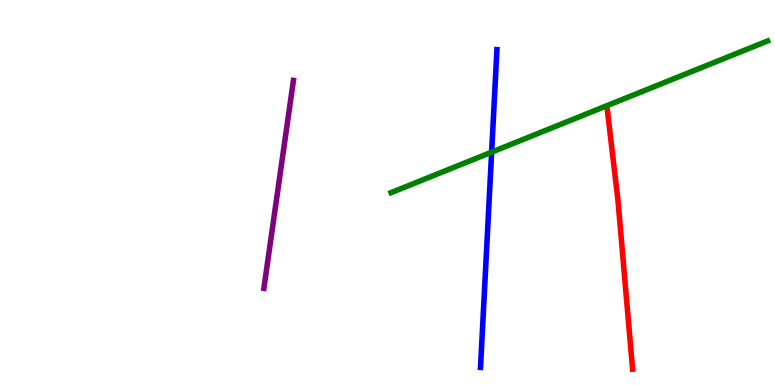[{'lines': ['blue', 'red'], 'intersections': []}, {'lines': ['green', 'red'], 'intersections': []}, {'lines': ['purple', 'red'], 'intersections': []}, {'lines': ['blue', 'green'], 'intersections': [{'x': 6.34, 'y': 6.05}]}, {'lines': ['blue', 'purple'], 'intersections': []}, {'lines': ['green', 'purple'], 'intersections': []}]